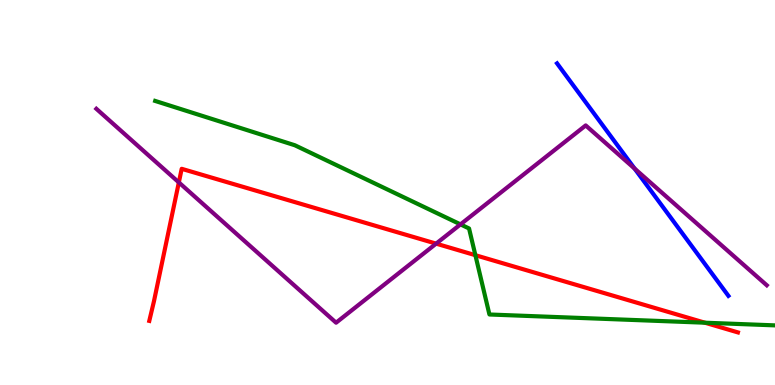[{'lines': ['blue', 'red'], 'intersections': []}, {'lines': ['green', 'red'], 'intersections': [{'x': 6.13, 'y': 3.37}, {'x': 9.1, 'y': 1.62}]}, {'lines': ['purple', 'red'], 'intersections': [{'x': 2.31, 'y': 5.26}, {'x': 5.63, 'y': 3.67}]}, {'lines': ['blue', 'green'], 'intersections': []}, {'lines': ['blue', 'purple'], 'intersections': [{'x': 8.19, 'y': 5.62}]}, {'lines': ['green', 'purple'], 'intersections': [{'x': 5.94, 'y': 4.17}]}]